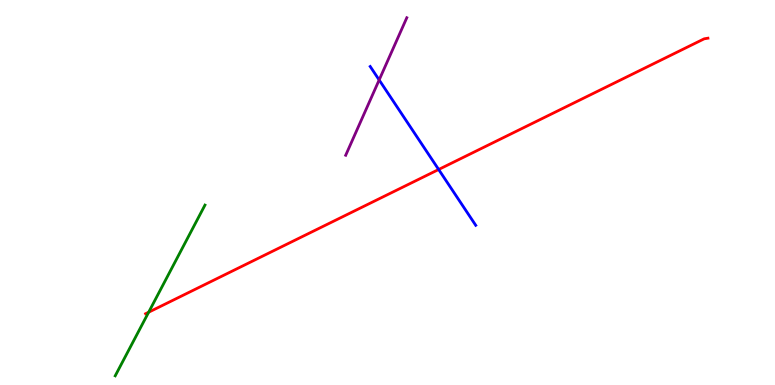[{'lines': ['blue', 'red'], 'intersections': [{'x': 5.66, 'y': 5.6}]}, {'lines': ['green', 'red'], 'intersections': [{'x': 1.92, 'y': 1.89}]}, {'lines': ['purple', 'red'], 'intersections': []}, {'lines': ['blue', 'green'], 'intersections': []}, {'lines': ['blue', 'purple'], 'intersections': [{'x': 4.89, 'y': 7.92}]}, {'lines': ['green', 'purple'], 'intersections': []}]